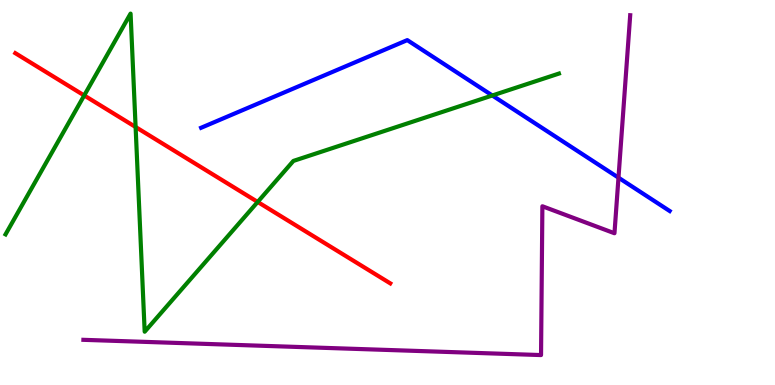[{'lines': ['blue', 'red'], 'intersections': []}, {'lines': ['green', 'red'], 'intersections': [{'x': 1.09, 'y': 7.52}, {'x': 1.75, 'y': 6.7}, {'x': 3.32, 'y': 4.75}]}, {'lines': ['purple', 'red'], 'intersections': []}, {'lines': ['blue', 'green'], 'intersections': [{'x': 6.35, 'y': 7.52}]}, {'lines': ['blue', 'purple'], 'intersections': [{'x': 7.98, 'y': 5.39}]}, {'lines': ['green', 'purple'], 'intersections': []}]